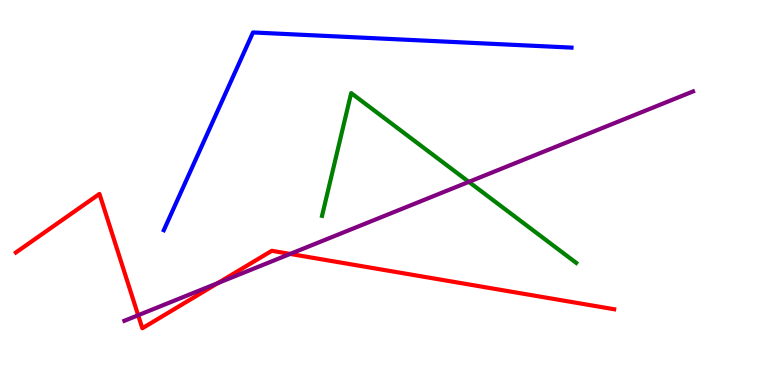[{'lines': ['blue', 'red'], 'intersections': []}, {'lines': ['green', 'red'], 'intersections': []}, {'lines': ['purple', 'red'], 'intersections': [{'x': 1.78, 'y': 1.81}, {'x': 2.81, 'y': 2.65}, {'x': 3.74, 'y': 3.4}]}, {'lines': ['blue', 'green'], 'intersections': []}, {'lines': ['blue', 'purple'], 'intersections': []}, {'lines': ['green', 'purple'], 'intersections': [{'x': 6.05, 'y': 5.28}]}]